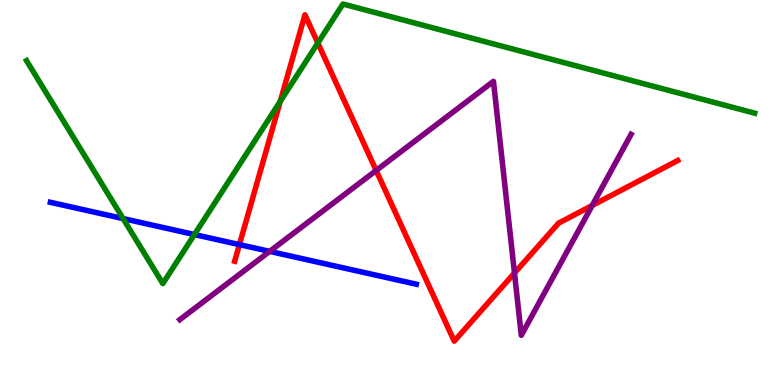[{'lines': ['blue', 'red'], 'intersections': [{'x': 3.09, 'y': 3.65}]}, {'lines': ['green', 'red'], 'intersections': [{'x': 3.62, 'y': 7.37}, {'x': 4.1, 'y': 8.88}]}, {'lines': ['purple', 'red'], 'intersections': [{'x': 4.85, 'y': 5.57}, {'x': 6.64, 'y': 2.91}, {'x': 7.64, 'y': 4.66}]}, {'lines': ['blue', 'green'], 'intersections': [{'x': 1.59, 'y': 4.32}, {'x': 2.51, 'y': 3.91}]}, {'lines': ['blue', 'purple'], 'intersections': [{'x': 3.48, 'y': 3.47}]}, {'lines': ['green', 'purple'], 'intersections': []}]